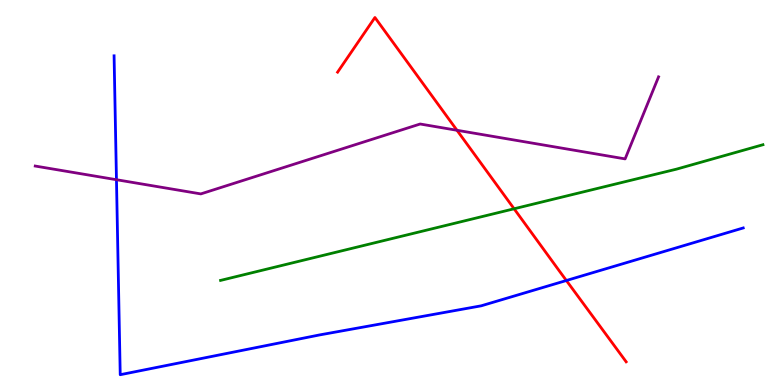[{'lines': ['blue', 'red'], 'intersections': [{'x': 7.31, 'y': 2.71}]}, {'lines': ['green', 'red'], 'intersections': [{'x': 6.63, 'y': 4.58}]}, {'lines': ['purple', 'red'], 'intersections': [{'x': 5.9, 'y': 6.62}]}, {'lines': ['blue', 'green'], 'intersections': []}, {'lines': ['blue', 'purple'], 'intersections': [{'x': 1.5, 'y': 5.33}]}, {'lines': ['green', 'purple'], 'intersections': []}]